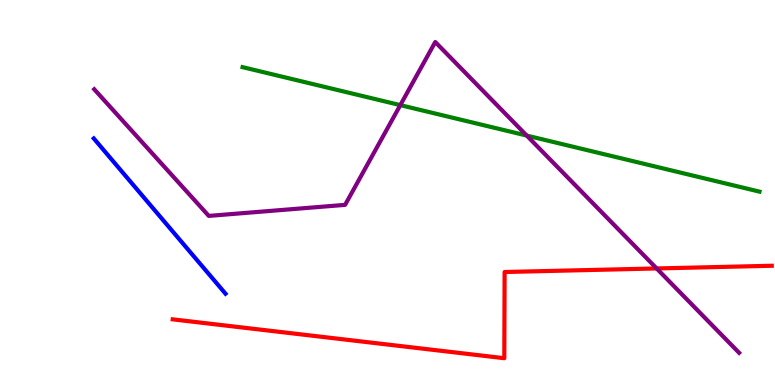[{'lines': ['blue', 'red'], 'intersections': []}, {'lines': ['green', 'red'], 'intersections': []}, {'lines': ['purple', 'red'], 'intersections': [{'x': 8.47, 'y': 3.03}]}, {'lines': ['blue', 'green'], 'intersections': []}, {'lines': ['blue', 'purple'], 'intersections': []}, {'lines': ['green', 'purple'], 'intersections': [{'x': 5.17, 'y': 7.27}, {'x': 6.8, 'y': 6.48}]}]